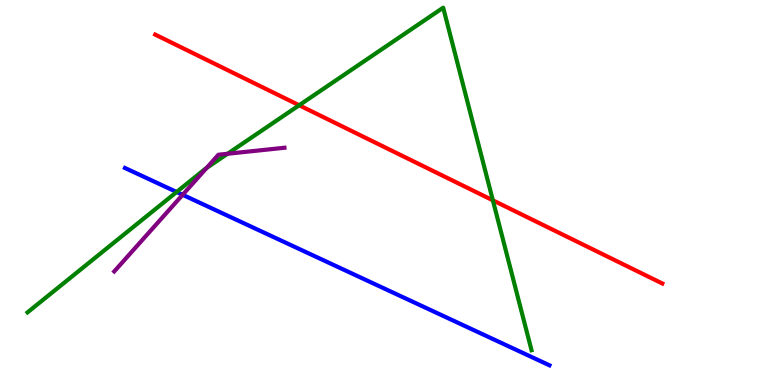[{'lines': ['blue', 'red'], 'intersections': []}, {'lines': ['green', 'red'], 'intersections': [{'x': 3.86, 'y': 7.27}, {'x': 6.36, 'y': 4.8}]}, {'lines': ['purple', 'red'], 'intersections': []}, {'lines': ['blue', 'green'], 'intersections': [{'x': 2.28, 'y': 5.01}]}, {'lines': ['blue', 'purple'], 'intersections': [{'x': 2.36, 'y': 4.94}]}, {'lines': ['green', 'purple'], 'intersections': [{'x': 2.67, 'y': 5.64}, {'x': 2.94, 'y': 6.01}]}]